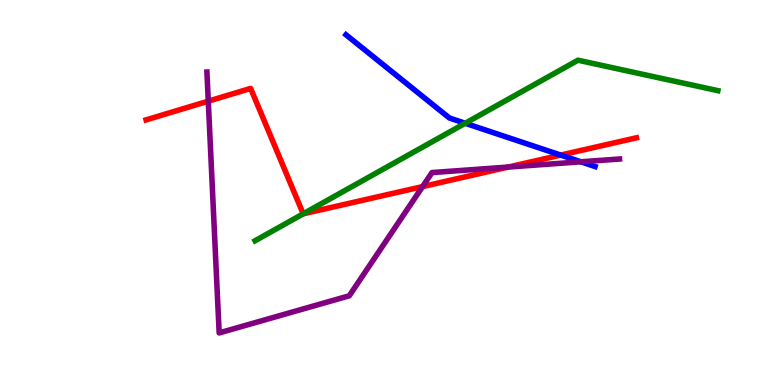[{'lines': ['blue', 'red'], 'intersections': [{'x': 7.24, 'y': 5.97}]}, {'lines': ['green', 'red'], 'intersections': [{'x': 3.91, 'y': 4.45}]}, {'lines': ['purple', 'red'], 'intersections': [{'x': 2.69, 'y': 7.37}, {'x': 5.45, 'y': 5.15}, {'x': 6.56, 'y': 5.66}]}, {'lines': ['blue', 'green'], 'intersections': [{'x': 6.0, 'y': 6.8}]}, {'lines': ['blue', 'purple'], 'intersections': [{'x': 7.5, 'y': 5.8}]}, {'lines': ['green', 'purple'], 'intersections': []}]